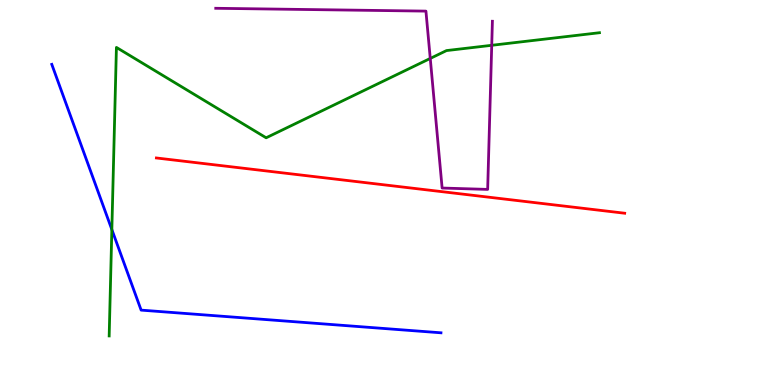[{'lines': ['blue', 'red'], 'intersections': []}, {'lines': ['green', 'red'], 'intersections': []}, {'lines': ['purple', 'red'], 'intersections': []}, {'lines': ['blue', 'green'], 'intersections': [{'x': 1.44, 'y': 4.04}]}, {'lines': ['blue', 'purple'], 'intersections': []}, {'lines': ['green', 'purple'], 'intersections': [{'x': 5.55, 'y': 8.48}, {'x': 6.34, 'y': 8.82}]}]